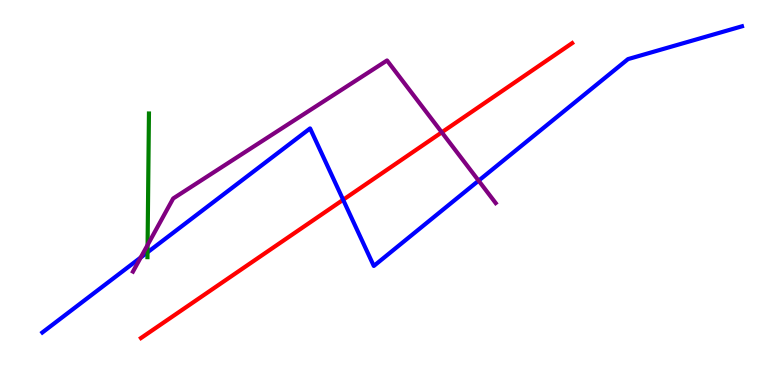[{'lines': ['blue', 'red'], 'intersections': [{'x': 4.43, 'y': 4.81}]}, {'lines': ['green', 'red'], 'intersections': []}, {'lines': ['purple', 'red'], 'intersections': [{'x': 5.7, 'y': 6.56}]}, {'lines': ['blue', 'green'], 'intersections': [{'x': 1.9, 'y': 3.45}]}, {'lines': ['blue', 'purple'], 'intersections': [{'x': 1.82, 'y': 3.31}, {'x': 6.18, 'y': 5.31}]}, {'lines': ['green', 'purple'], 'intersections': [{'x': 1.9, 'y': 3.64}]}]